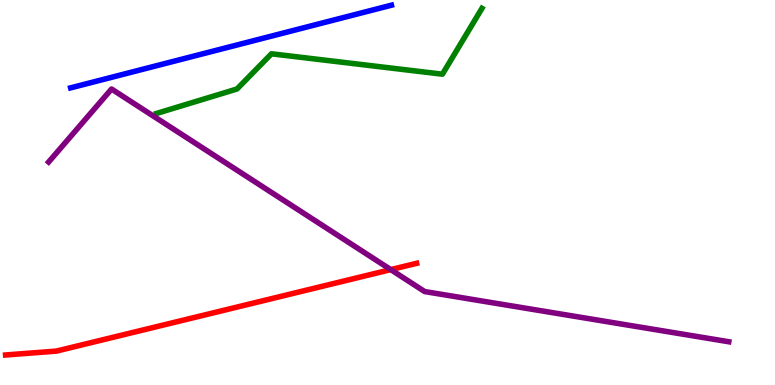[{'lines': ['blue', 'red'], 'intersections': []}, {'lines': ['green', 'red'], 'intersections': []}, {'lines': ['purple', 'red'], 'intersections': [{'x': 5.04, 'y': 3.0}]}, {'lines': ['blue', 'green'], 'intersections': []}, {'lines': ['blue', 'purple'], 'intersections': []}, {'lines': ['green', 'purple'], 'intersections': []}]